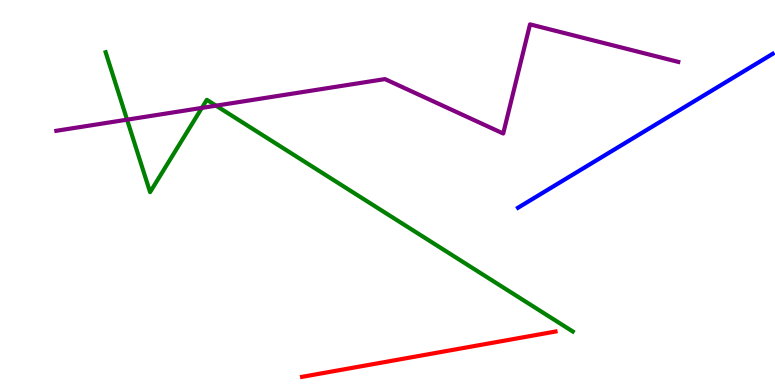[{'lines': ['blue', 'red'], 'intersections': []}, {'lines': ['green', 'red'], 'intersections': []}, {'lines': ['purple', 'red'], 'intersections': []}, {'lines': ['blue', 'green'], 'intersections': []}, {'lines': ['blue', 'purple'], 'intersections': []}, {'lines': ['green', 'purple'], 'intersections': [{'x': 1.64, 'y': 6.89}, {'x': 2.6, 'y': 7.2}, {'x': 2.79, 'y': 7.26}]}]